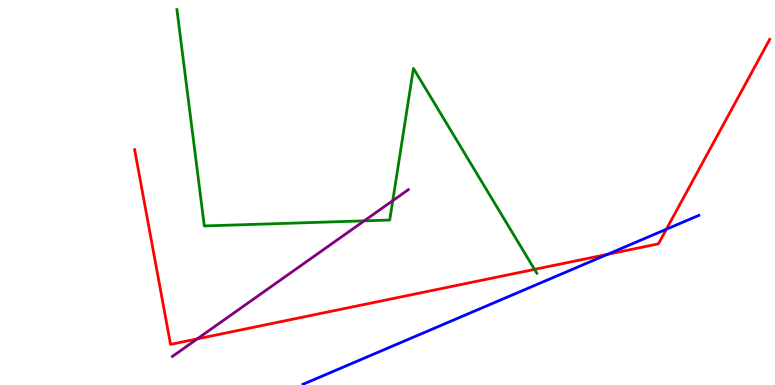[{'lines': ['blue', 'red'], 'intersections': [{'x': 7.84, 'y': 3.39}, {'x': 8.6, 'y': 4.05}]}, {'lines': ['green', 'red'], 'intersections': [{'x': 6.9, 'y': 3.0}]}, {'lines': ['purple', 'red'], 'intersections': [{'x': 2.54, 'y': 1.2}]}, {'lines': ['blue', 'green'], 'intersections': []}, {'lines': ['blue', 'purple'], 'intersections': []}, {'lines': ['green', 'purple'], 'intersections': [{'x': 4.7, 'y': 4.26}, {'x': 5.07, 'y': 4.79}]}]